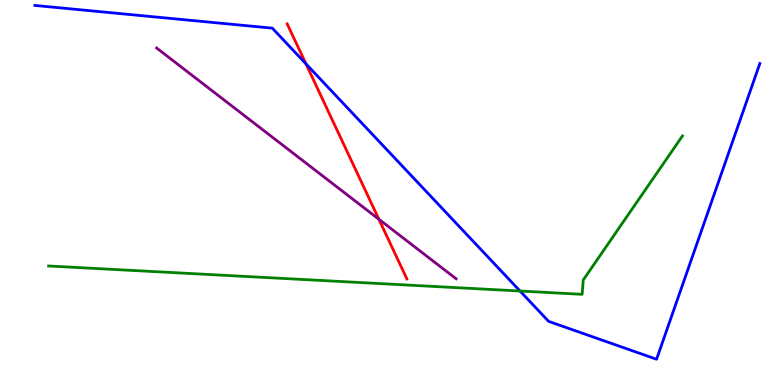[{'lines': ['blue', 'red'], 'intersections': [{'x': 3.95, 'y': 8.34}]}, {'lines': ['green', 'red'], 'intersections': []}, {'lines': ['purple', 'red'], 'intersections': [{'x': 4.89, 'y': 4.3}]}, {'lines': ['blue', 'green'], 'intersections': [{'x': 6.71, 'y': 2.44}]}, {'lines': ['blue', 'purple'], 'intersections': []}, {'lines': ['green', 'purple'], 'intersections': []}]